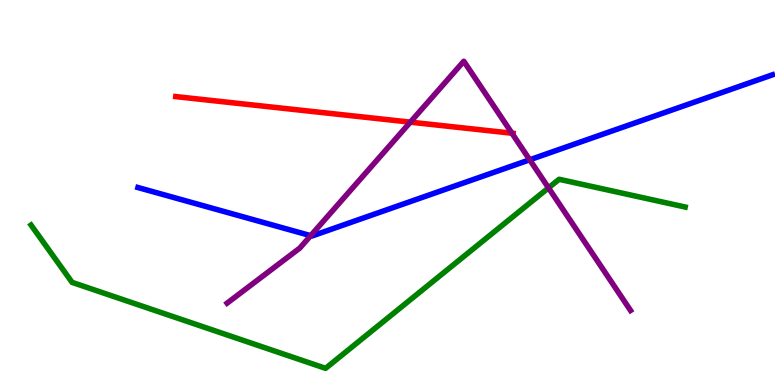[{'lines': ['blue', 'red'], 'intersections': []}, {'lines': ['green', 'red'], 'intersections': []}, {'lines': ['purple', 'red'], 'intersections': [{'x': 5.29, 'y': 6.83}, {'x': 6.61, 'y': 6.54}]}, {'lines': ['blue', 'green'], 'intersections': []}, {'lines': ['blue', 'purple'], 'intersections': [{'x': 4.01, 'y': 3.88}, {'x': 6.84, 'y': 5.85}]}, {'lines': ['green', 'purple'], 'intersections': [{'x': 7.08, 'y': 5.12}]}]